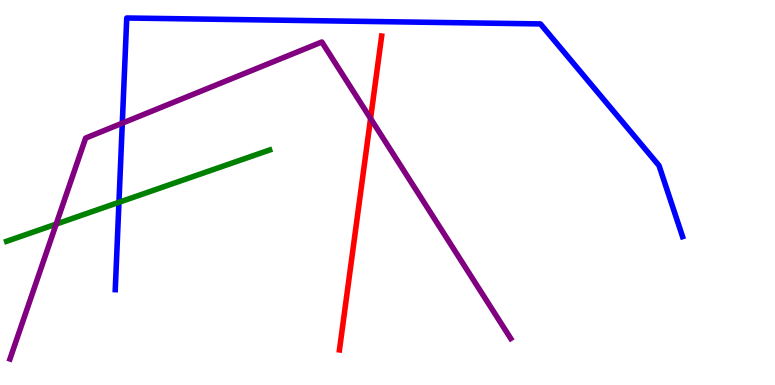[{'lines': ['blue', 'red'], 'intersections': []}, {'lines': ['green', 'red'], 'intersections': []}, {'lines': ['purple', 'red'], 'intersections': [{'x': 4.78, 'y': 6.92}]}, {'lines': ['blue', 'green'], 'intersections': [{'x': 1.53, 'y': 4.75}]}, {'lines': ['blue', 'purple'], 'intersections': [{'x': 1.58, 'y': 6.8}]}, {'lines': ['green', 'purple'], 'intersections': [{'x': 0.725, 'y': 4.18}]}]